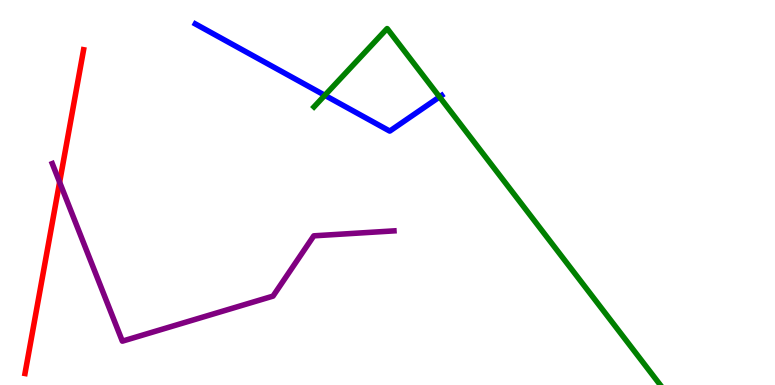[{'lines': ['blue', 'red'], 'intersections': []}, {'lines': ['green', 'red'], 'intersections': []}, {'lines': ['purple', 'red'], 'intersections': [{'x': 0.769, 'y': 5.27}]}, {'lines': ['blue', 'green'], 'intersections': [{'x': 4.19, 'y': 7.52}, {'x': 5.67, 'y': 7.48}]}, {'lines': ['blue', 'purple'], 'intersections': []}, {'lines': ['green', 'purple'], 'intersections': []}]